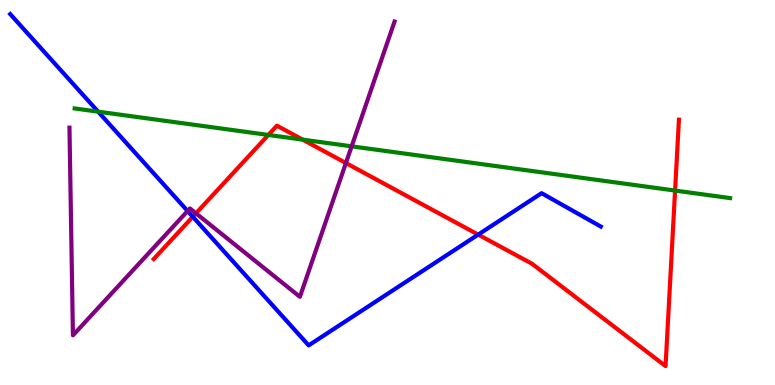[{'lines': ['blue', 'red'], 'intersections': [{'x': 2.49, 'y': 4.37}, {'x': 6.17, 'y': 3.91}]}, {'lines': ['green', 'red'], 'intersections': [{'x': 3.46, 'y': 6.49}, {'x': 3.91, 'y': 6.37}, {'x': 8.71, 'y': 5.05}]}, {'lines': ['purple', 'red'], 'intersections': [{'x': 2.53, 'y': 4.46}, {'x': 4.46, 'y': 5.77}]}, {'lines': ['blue', 'green'], 'intersections': [{'x': 1.27, 'y': 7.1}]}, {'lines': ['blue', 'purple'], 'intersections': [{'x': 2.42, 'y': 4.52}]}, {'lines': ['green', 'purple'], 'intersections': [{'x': 4.54, 'y': 6.2}]}]